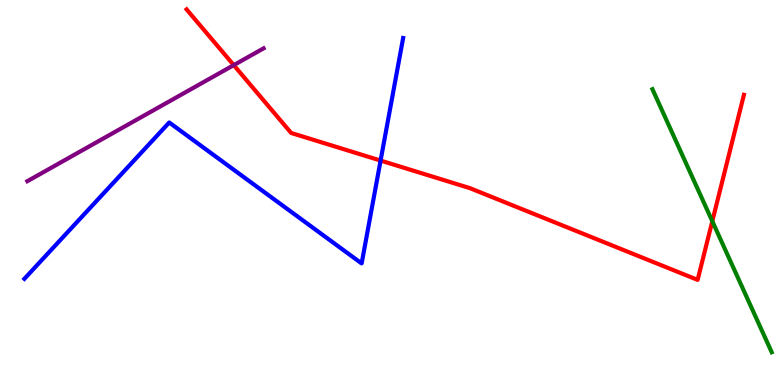[{'lines': ['blue', 'red'], 'intersections': [{'x': 4.91, 'y': 5.83}]}, {'lines': ['green', 'red'], 'intersections': [{'x': 9.19, 'y': 4.25}]}, {'lines': ['purple', 'red'], 'intersections': [{'x': 3.02, 'y': 8.31}]}, {'lines': ['blue', 'green'], 'intersections': []}, {'lines': ['blue', 'purple'], 'intersections': []}, {'lines': ['green', 'purple'], 'intersections': []}]